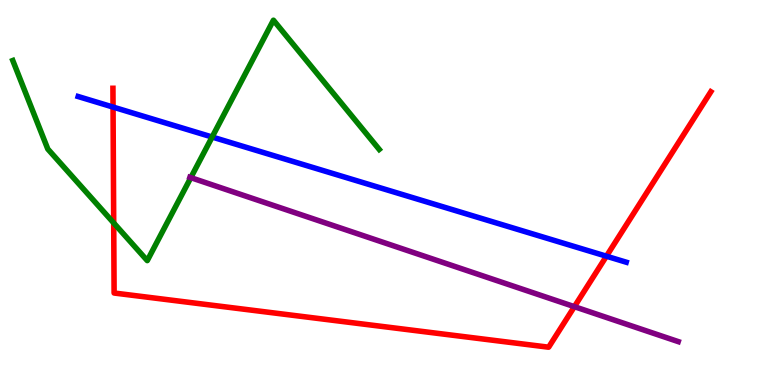[{'lines': ['blue', 'red'], 'intersections': [{'x': 1.46, 'y': 7.22}, {'x': 7.82, 'y': 3.35}]}, {'lines': ['green', 'red'], 'intersections': [{'x': 1.47, 'y': 4.21}]}, {'lines': ['purple', 'red'], 'intersections': [{'x': 7.41, 'y': 2.03}]}, {'lines': ['blue', 'green'], 'intersections': [{'x': 2.74, 'y': 6.44}]}, {'lines': ['blue', 'purple'], 'intersections': []}, {'lines': ['green', 'purple'], 'intersections': [{'x': 2.46, 'y': 5.39}]}]